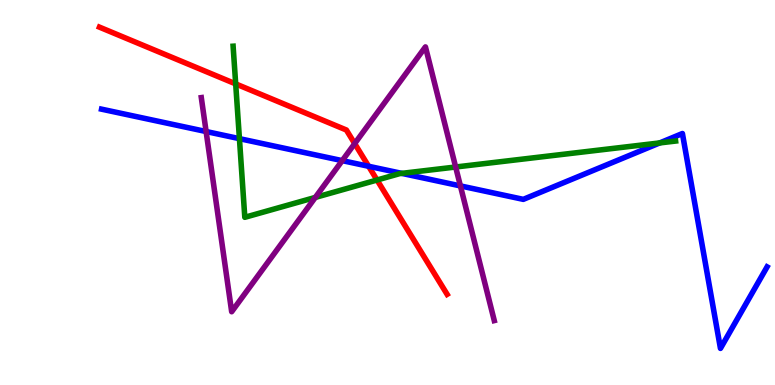[{'lines': ['blue', 'red'], 'intersections': [{'x': 4.76, 'y': 5.68}]}, {'lines': ['green', 'red'], 'intersections': [{'x': 3.04, 'y': 7.82}, {'x': 4.87, 'y': 5.32}]}, {'lines': ['purple', 'red'], 'intersections': [{'x': 4.58, 'y': 6.27}]}, {'lines': ['blue', 'green'], 'intersections': [{'x': 3.09, 'y': 6.4}, {'x': 5.18, 'y': 5.5}, {'x': 8.51, 'y': 6.29}]}, {'lines': ['blue', 'purple'], 'intersections': [{'x': 2.66, 'y': 6.58}, {'x': 4.42, 'y': 5.83}, {'x': 5.94, 'y': 5.17}]}, {'lines': ['green', 'purple'], 'intersections': [{'x': 4.07, 'y': 4.87}, {'x': 5.88, 'y': 5.66}]}]